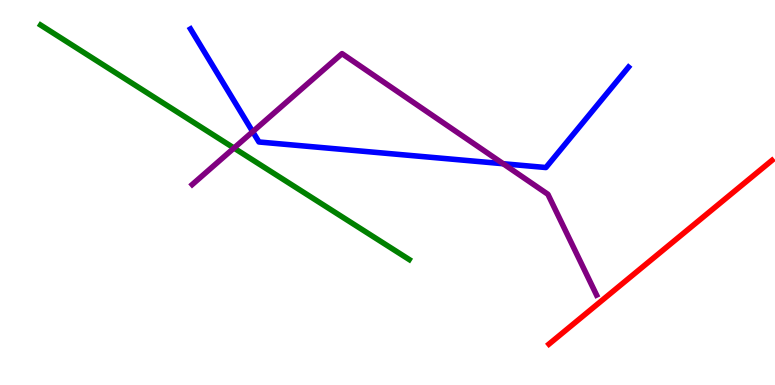[{'lines': ['blue', 'red'], 'intersections': []}, {'lines': ['green', 'red'], 'intersections': []}, {'lines': ['purple', 'red'], 'intersections': []}, {'lines': ['blue', 'green'], 'intersections': []}, {'lines': ['blue', 'purple'], 'intersections': [{'x': 3.26, 'y': 6.58}, {'x': 6.49, 'y': 5.75}]}, {'lines': ['green', 'purple'], 'intersections': [{'x': 3.02, 'y': 6.15}]}]